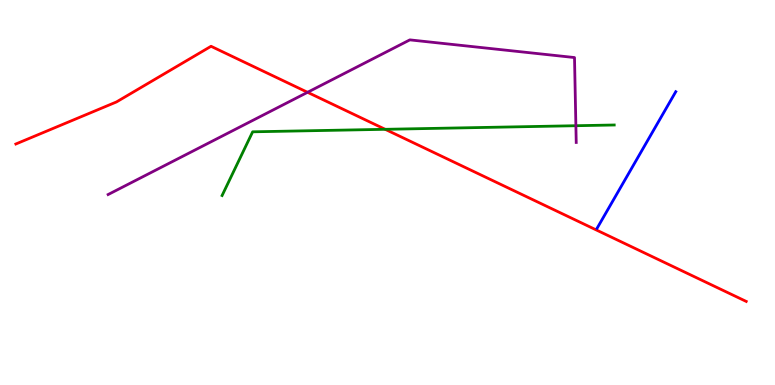[{'lines': ['blue', 'red'], 'intersections': []}, {'lines': ['green', 'red'], 'intersections': [{'x': 4.97, 'y': 6.64}]}, {'lines': ['purple', 'red'], 'intersections': [{'x': 3.97, 'y': 7.6}]}, {'lines': ['blue', 'green'], 'intersections': []}, {'lines': ['blue', 'purple'], 'intersections': []}, {'lines': ['green', 'purple'], 'intersections': [{'x': 7.43, 'y': 6.73}]}]